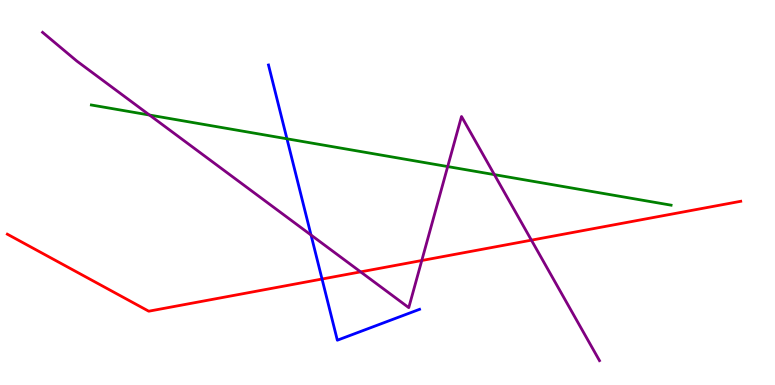[{'lines': ['blue', 'red'], 'intersections': [{'x': 4.16, 'y': 2.75}]}, {'lines': ['green', 'red'], 'intersections': []}, {'lines': ['purple', 'red'], 'intersections': [{'x': 4.65, 'y': 2.94}, {'x': 5.44, 'y': 3.23}, {'x': 6.86, 'y': 3.76}]}, {'lines': ['blue', 'green'], 'intersections': [{'x': 3.7, 'y': 6.39}]}, {'lines': ['blue', 'purple'], 'intersections': [{'x': 4.01, 'y': 3.9}]}, {'lines': ['green', 'purple'], 'intersections': [{'x': 1.93, 'y': 7.01}, {'x': 5.78, 'y': 5.67}, {'x': 6.38, 'y': 5.46}]}]